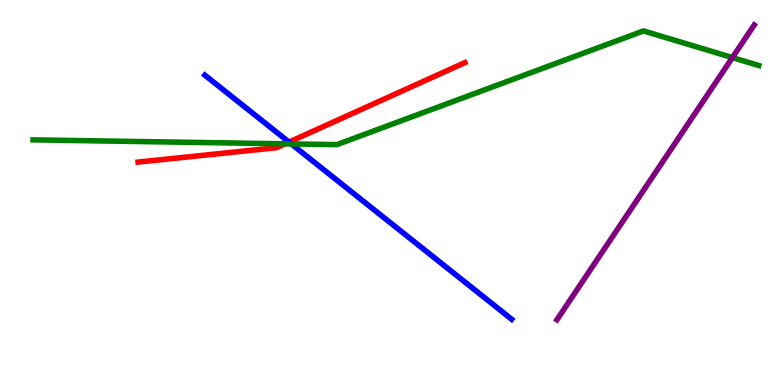[{'lines': ['blue', 'red'], 'intersections': [{'x': 3.73, 'y': 6.31}]}, {'lines': ['green', 'red'], 'intersections': [{'x': 3.68, 'y': 6.26}]}, {'lines': ['purple', 'red'], 'intersections': []}, {'lines': ['blue', 'green'], 'intersections': [{'x': 3.76, 'y': 6.26}]}, {'lines': ['blue', 'purple'], 'intersections': []}, {'lines': ['green', 'purple'], 'intersections': [{'x': 9.45, 'y': 8.5}]}]